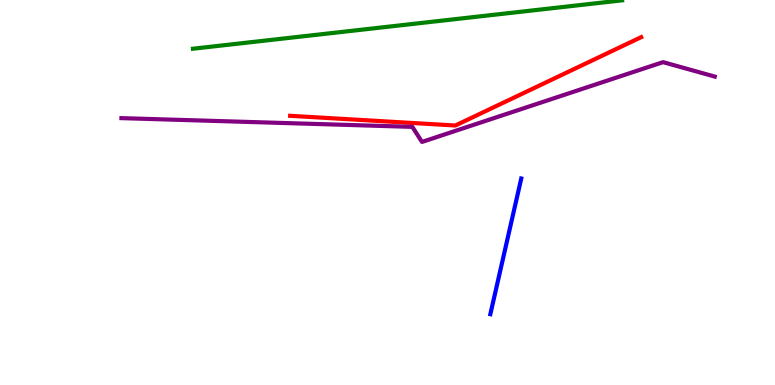[{'lines': ['blue', 'red'], 'intersections': []}, {'lines': ['green', 'red'], 'intersections': []}, {'lines': ['purple', 'red'], 'intersections': []}, {'lines': ['blue', 'green'], 'intersections': []}, {'lines': ['blue', 'purple'], 'intersections': []}, {'lines': ['green', 'purple'], 'intersections': []}]